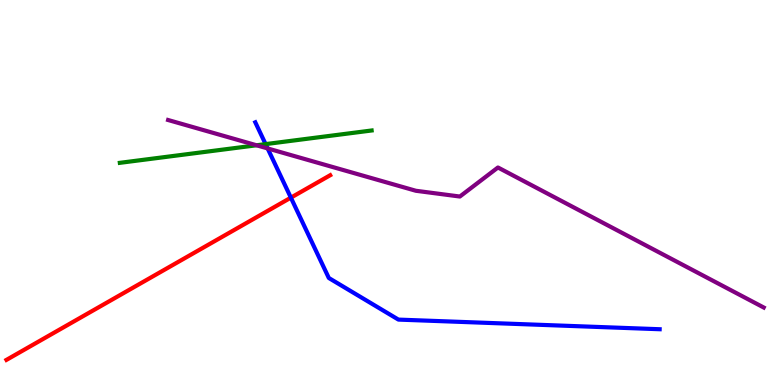[{'lines': ['blue', 'red'], 'intersections': [{'x': 3.75, 'y': 4.87}]}, {'lines': ['green', 'red'], 'intersections': []}, {'lines': ['purple', 'red'], 'intersections': []}, {'lines': ['blue', 'green'], 'intersections': [{'x': 3.43, 'y': 6.26}]}, {'lines': ['blue', 'purple'], 'intersections': [{'x': 3.45, 'y': 6.14}]}, {'lines': ['green', 'purple'], 'intersections': [{'x': 3.31, 'y': 6.23}]}]